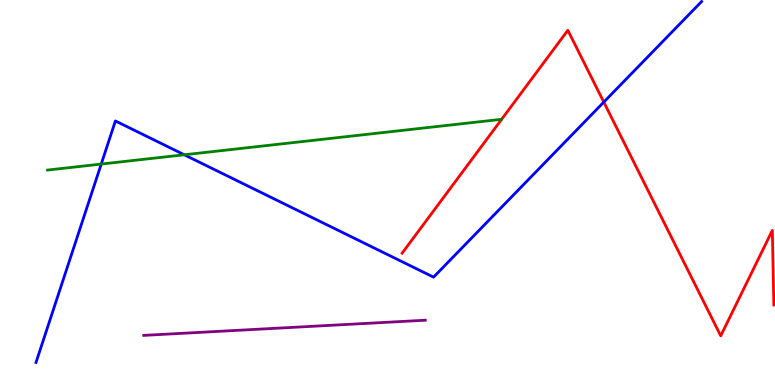[{'lines': ['blue', 'red'], 'intersections': [{'x': 7.79, 'y': 7.35}]}, {'lines': ['green', 'red'], 'intersections': []}, {'lines': ['purple', 'red'], 'intersections': []}, {'lines': ['blue', 'green'], 'intersections': [{'x': 1.31, 'y': 5.74}, {'x': 2.38, 'y': 5.98}]}, {'lines': ['blue', 'purple'], 'intersections': []}, {'lines': ['green', 'purple'], 'intersections': []}]